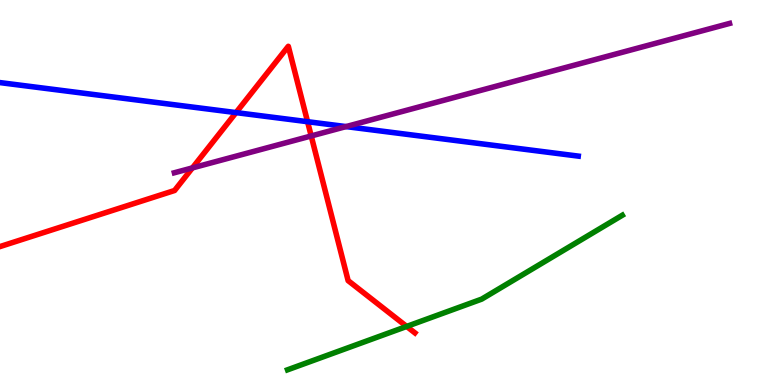[{'lines': ['blue', 'red'], 'intersections': [{'x': 3.05, 'y': 7.08}, {'x': 3.97, 'y': 6.84}]}, {'lines': ['green', 'red'], 'intersections': [{'x': 5.25, 'y': 1.52}]}, {'lines': ['purple', 'red'], 'intersections': [{'x': 2.48, 'y': 5.64}, {'x': 4.02, 'y': 6.47}]}, {'lines': ['blue', 'green'], 'intersections': []}, {'lines': ['blue', 'purple'], 'intersections': [{'x': 4.47, 'y': 6.71}]}, {'lines': ['green', 'purple'], 'intersections': []}]